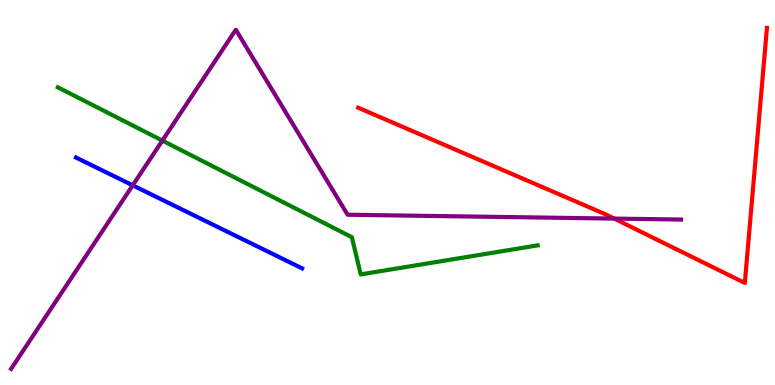[{'lines': ['blue', 'red'], 'intersections': []}, {'lines': ['green', 'red'], 'intersections': []}, {'lines': ['purple', 'red'], 'intersections': [{'x': 7.93, 'y': 4.32}]}, {'lines': ['blue', 'green'], 'intersections': []}, {'lines': ['blue', 'purple'], 'intersections': [{'x': 1.71, 'y': 5.19}]}, {'lines': ['green', 'purple'], 'intersections': [{'x': 2.09, 'y': 6.35}]}]